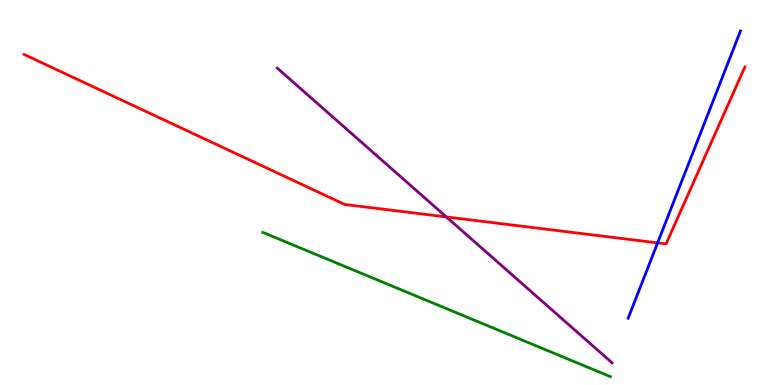[{'lines': ['blue', 'red'], 'intersections': [{'x': 8.49, 'y': 3.69}]}, {'lines': ['green', 'red'], 'intersections': []}, {'lines': ['purple', 'red'], 'intersections': [{'x': 5.76, 'y': 4.37}]}, {'lines': ['blue', 'green'], 'intersections': []}, {'lines': ['blue', 'purple'], 'intersections': []}, {'lines': ['green', 'purple'], 'intersections': []}]